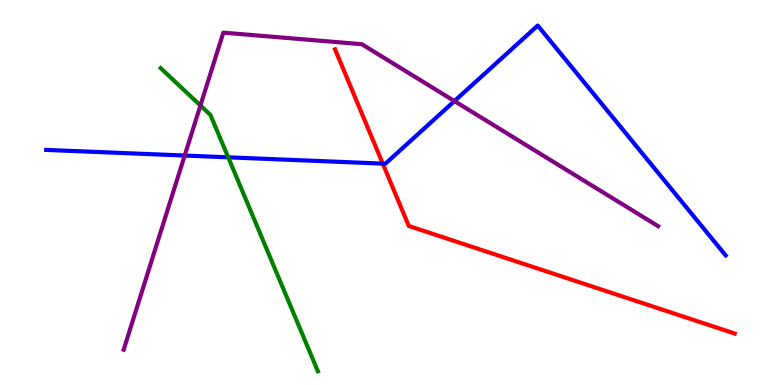[{'lines': ['blue', 'red'], 'intersections': [{'x': 4.94, 'y': 5.75}]}, {'lines': ['green', 'red'], 'intersections': []}, {'lines': ['purple', 'red'], 'intersections': []}, {'lines': ['blue', 'green'], 'intersections': [{'x': 2.94, 'y': 5.91}]}, {'lines': ['blue', 'purple'], 'intersections': [{'x': 2.38, 'y': 5.96}, {'x': 5.86, 'y': 7.37}]}, {'lines': ['green', 'purple'], 'intersections': [{'x': 2.59, 'y': 7.26}]}]